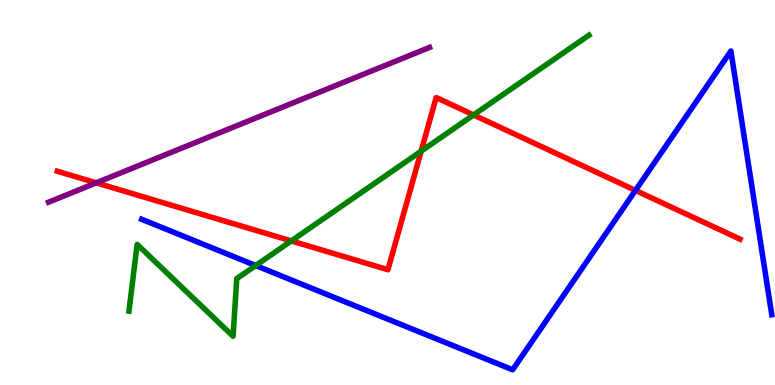[{'lines': ['blue', 'red'], 'intersections': [{'x': 8.2, 'y': 5.05}]}, {'lines': ['green', 'red'], 'intersections': [{'x': 3.76, 'y': 3.74}, {'x': 5.43, 'y': 6.07}, {'x': 6.11, 'y': 7.01}]}, {'lines': ['purple', 'red'], 'intersections': [{'x': 1.24, 'y': 5.25}]}, {'lines': ['blue', 'green'], 'intersections': [{'x': 3.3, 'y': 3.1}]}, {'lines': ['blue', 'purple'], 'intersections': []}, {'lines': ['green', 'purple'], 'intersections': []}]